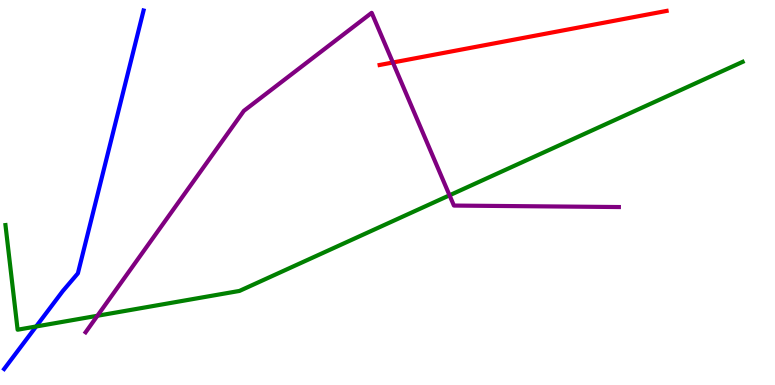[{'lines': ['blue', 'red'], 'intersections': []}, {'lines': ['green', 'red'], 'intersections': []}, {'lines': ['purple', 'red'], 'intersections': [{'x': 5.07, 'y': 8.38}]}, {'lines': ['blue', 'green'], 'intersections': [{'x': 0.466, 'y': 1.52}]}, {'lines': ['blue', 'purple'], 'intersections': []}, {'lines': ['green', 'purple'], 'intersections': [{'x': 1.26, 'y': 1.8}, {'x': 5.8, 'y': 4.93}]}]